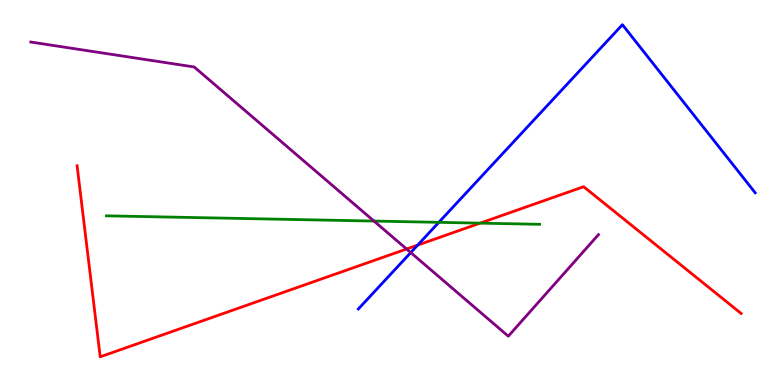[{'lines': ['blue', 'red'], 'intersections': [{'x': 5.39, 'y': 3.63}]}, {'lines': ['green', 'red'], 'intersections': [{'x': 6.2, 'y': 4.2}]}, {'lines': ['purple', 'red'], 'intersections': [{'x': 5.25, 'y': 3.53}]}, {'lines': ['blue', 'green'], 'intersections': [{'x': 5.66, 'y': 4.23}]}, {'lines': ['blue', 'purple'], 'intersections': [{'x': 5.3, 'y': 3.44}]}, {'lines': ['green', 'purple'], 'intersections': [{'x': 4.83, 'y': 4.26}]}]